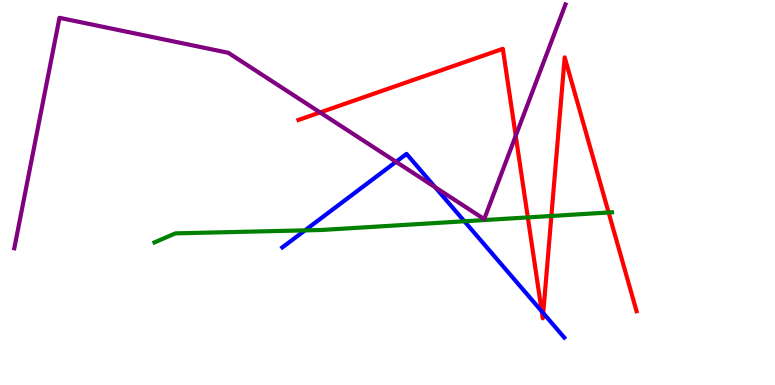[{'lines': ['blue', 'red'], 'intersections': [{'x': 6.99, 'y': 1.91}, {'x': 7.01, 'y': 1.87}]}, {'lines': ['green', 'red'], 'intersections': [{'x': 6.81, 'y': 4.35}, {'x': 7.11, 'y': 4.39}, {'x': 7.85, 'y': 4.48}]}, {'lines': ['purple', 'red'], 'intersections': [{'x': 4.13, 'y': 7.08}, {'x': 6.65, 'y': 6.47}]}, {'lines': ['blue', 'green'], 'intersections': [{'x': 3.94, 'y': 4.02}, {'x': 5.99, 'y': 4.25}]}, {'lines': ['blue', 'purple'], 'intersections': [{'x': 5.11, 'y': 5.8}, {'x': 5.61, 'y': 5.14}]}, {'lines': ['green', 'purple'], 'intersections': []}]